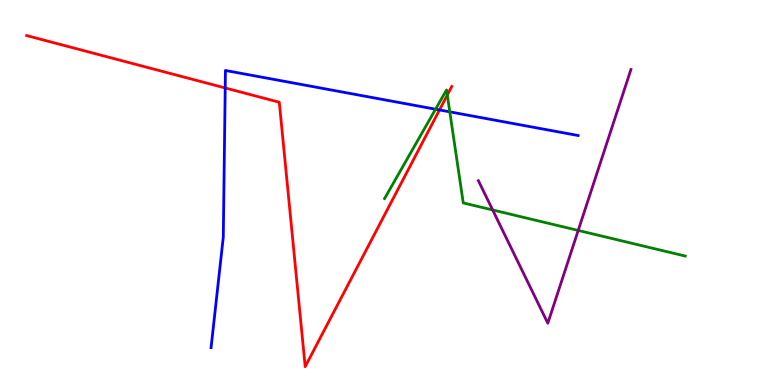[{'lines': ['blue', 'red'], 'intersections': [{'x': 2.91, 'y': 7.72}, {'x': 5.67, 'y': 7.14}]}, {'lines': ['green', 'red'], 'intersections': [{'x': 5.77, 'y': 7.53}]}, {'lines': ['purple', 'red'], 'intersections': []}, {'lines': ['blue', 'green'], 'intersections': [{'x': 5.62, 'y': 7.16}, {'x': 5.8, 'y': 7.09}]}, {'lines': ['blue', 'purple'], 'intersections': []}, {'lines': ['green', 'purple'], 'intersections': [{'x': 6.36, 'y': 4.55}, {'x': 7.46, 'y': 4.01}]}]